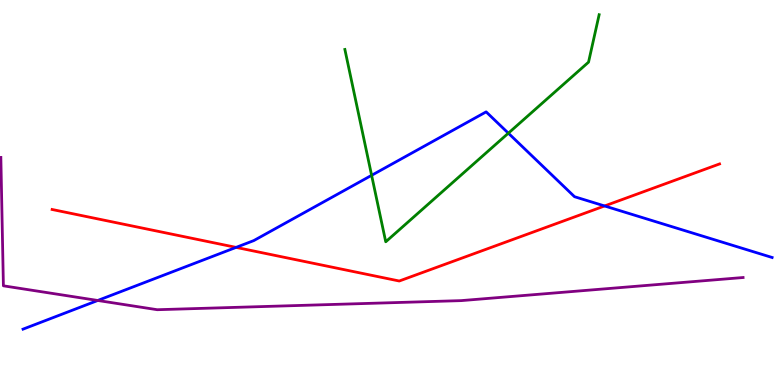[{'lines': ['blue', 'red'], 'intersections': [{'x': 3.05, 'y': 3.57}, {'x': 7.8, 'y': 4.65}]}, {'lines': ['green', 'red'], 'intersections': []}, {'lines': ['purple', 'red'], 'intersections': []}, {'lines': ['blue', 'green'], 'intersections': [{'x': 4.8, 'y': 5.45}, {'x': 6.56, 'y': 6.54}]}, {'lines': ['blue', 'purple'], 'intersections': [{'x': 1.26, 'y': 2.2}]}, {'lines': ['green', 'purple'], 'intersections': []}]